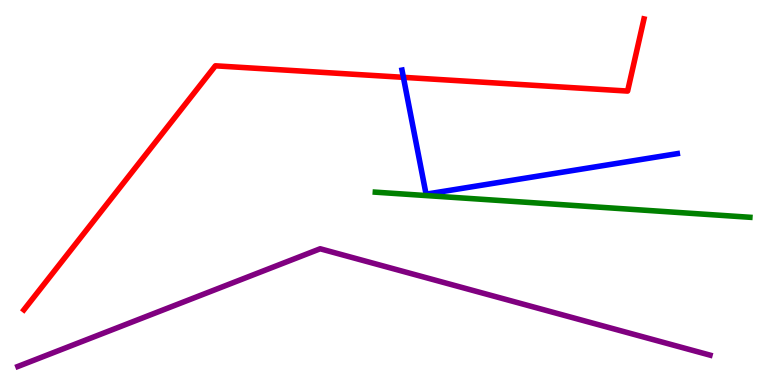[{'lines': ['blue', 'red'], 'intersections': [{'x': 5.21, 'y': 7.99}]}, {'lines': ['green', 'red'], 'intersections': []}, {'lines': ['purple', 'red'], 'intersections': []}, {'lines': ['blue', 'green'], 'intersections': []}, {'lines': ['blue', 'purple'], 'intersections': []}, {'lines': ['green', 'purple'], 'intersections': []}]